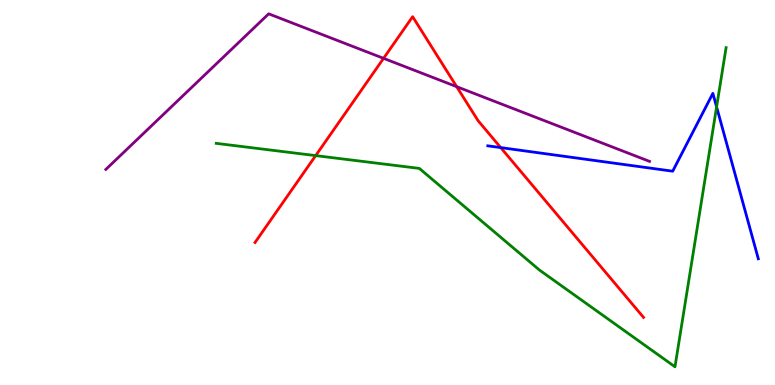[{'lines': ['blue', 'red'], 'intersections': [{'x': 6.46, 'y': 6.17}]}, {'lines': ['green', 'red'], 'intersections': [{'x': 4.07, 'y': 5.96}]}, {'lines': ['purple', 'red'], 'intersections': [{'x': 4.95, 'y': 8.48}, {'x': 5.89, 'y': 7.75}]}, {'lines': ['blue', 'green'], 'intersections': [{'x': 9.25, 'y': 7.22}]}, {'lines': ['blue', 'purple'], 'intersections': []}, {'lines': ['green', 'purple'], 'intersections': []}]